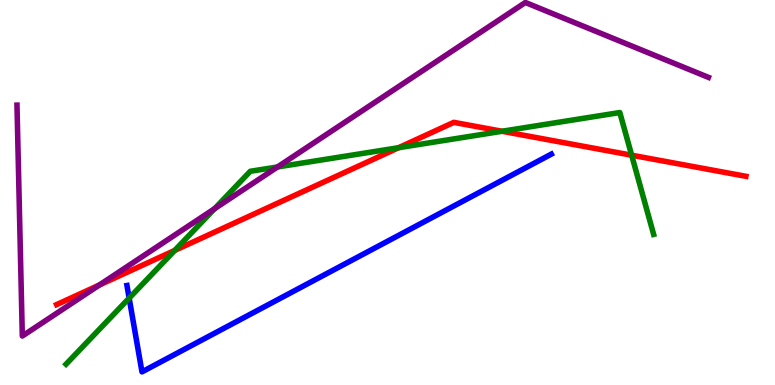[{'lines': ['blue', 'red'], 'intersections': []}, {'lines': ['green', 'red'], 'intersections': [{'x': 2.25, 'y': 3.5}, {'x': 5.14, 'y': 6.16}, {'x': 6.48, 'y': 6.59}, {'x': 8.15, 'y': 5.97}]}, {'lines': ['purple', 'red'], 'intersections': [{'x': 1.28, 'y': 2.6}]}, {'lines': ['blue', 'green'], 'intersections': [{'x': 1.67, 'y': 2.26}]}, {'lines': ['blue', 'purple'], 'intersections': []}, {'lines': ['green', 'purple'], 'intersections': [{'x': 2.77, 'y': 4.58}, {'x': 3.58, 'y': 5.66}]}]